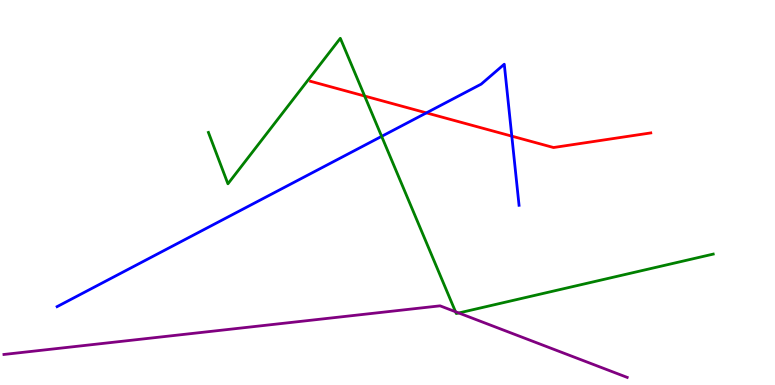[{'lines': ['blue', 'red'], 'intersections': [{'x': 5.5, 'y': 7.07}, {'x': 6.6, 'y': 6.46}]}, {'lines': ['green', 'red'], 'intersections': [{'x': 4.71, 'y': 7.51}]}, {'lines': ['purple', 'red'], 'intersections': []}, {'lines': ['blue', 'green'], 'intersections': [{'x': 4.92, 'y': 6.46}]}, {'lines': ['blue', 'purple'], 'intersections': []}, {'lines': ['green', 'purple'], 'intersections': [{'x': 5.88, 'y': 1.9}, {'x': 5.92, 'y': 1.87}]}]